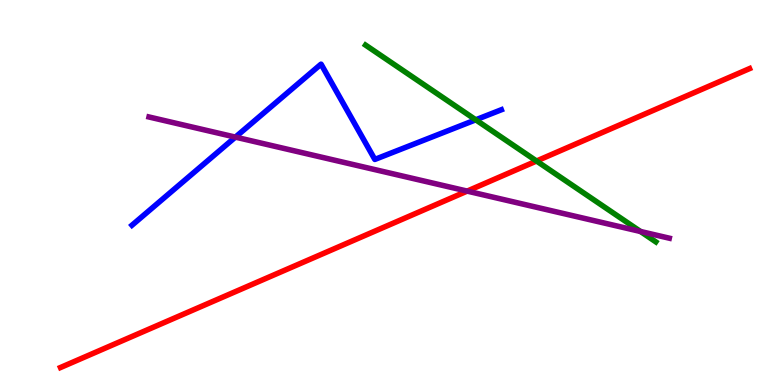[{'lines': ['blue', 'red'], 'intersections': []}, {'lines': ['green', 'red'], 'intersections': [{'x': 6.92, 'y': 5.82}]}, {'lines': ['purple', 'red'], 'intersections': [{'x': 6.03, 'y': 5.04}]}, {'lines': ['blue', 'green'], 'intersections': [{'x': 6.14, 'y': 6.89}]}, {'lines': ['blue', 'purple'], 'intersections': [{'x': 3.04, 'y': 6.44}]}, {'lines': ['green', 'purple'], 'intersections': [{'x': 8.26, 'y': 3.99}]}]